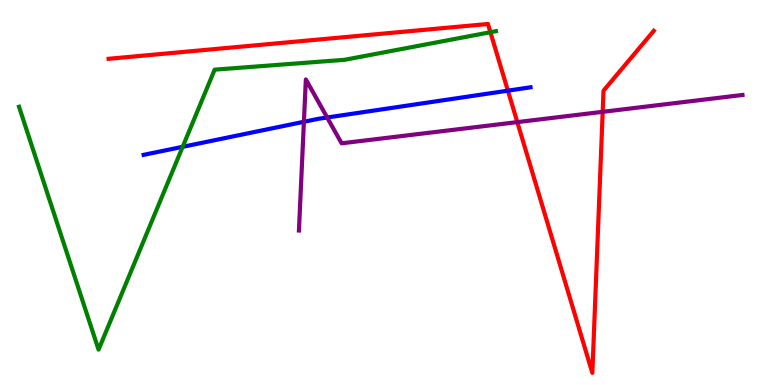[{'lines': ['blue', 'red'], 'intersections': [{'x': 6.55, 'y': 7.65}]}, {'lines': ['green', 'red'], 'intersections': [{'x': 6.33, 'y': 9.16}]}, {'lines': ['purple', 'red'], 'intersections': [{'x': 6.67, 'y': 6.83}, {'x': 7.78, 'y': 7.1}]}, {'lines': ['blue', 'green'], 'intersections': [{'x': 2.36, 'y': 6.19}]}, {'lines': ['blue', 'purple'], 'intersections': [{'x': 3.92, 'y': 6.84}, {'x': 4.22, 'y': 6.95}]}, {'lines': ['green', 'purple'], 'intersections': []}]